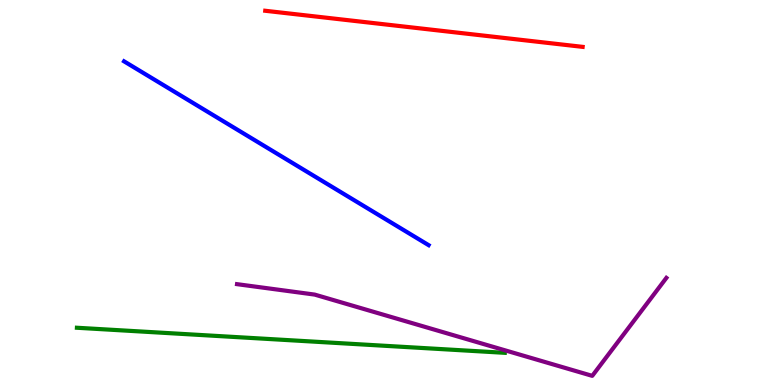[{'lines': ['blue', 'red'], 'intersections': []}, {'lines': ['green', 'red'], 'intersections': []}, {'lines': ['purple', 'red'], 'intersections': []}, {'lines': ['blue', 'green'], 'intersections': []}, {'lines': ['blue', 'purple'], 'intersections': []}, {'lines': ['green', 'purple'], 'intersections': []}]